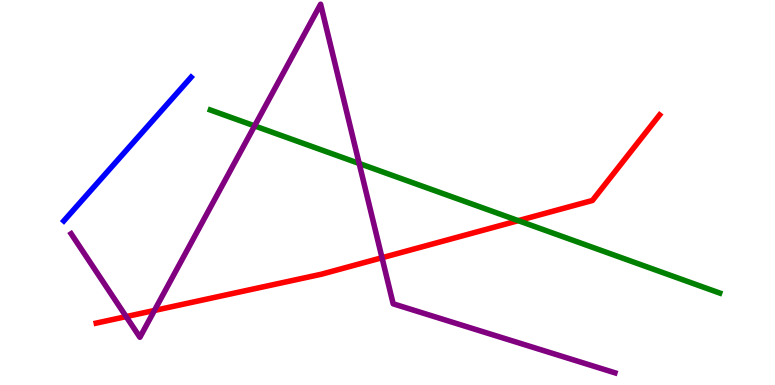[{'lines': ['blue', 'red'], 'intersections': []}, {'lines': ['green', 'red'], 'intersections': [{'x': 6.69, 'y': 4.27}]}, {'lines': ['purple', 'red'], 'intersections': [{'x': 1.63, 'y': 1.78}, {'x': 1.99, 'y': 1.94}, {'x': 4.93, 'y': 3.31}]}, {'lines': ['blue', 'green'], 'intersections': []}, {'lines': ['blue', 'purple'], 'intersections': []}, {'lines': ['green', 'purple'], 'intersections': [{'x': 3.29, 'y': 6.73}, {'x': 4.63, 'y': 5.75}]}]